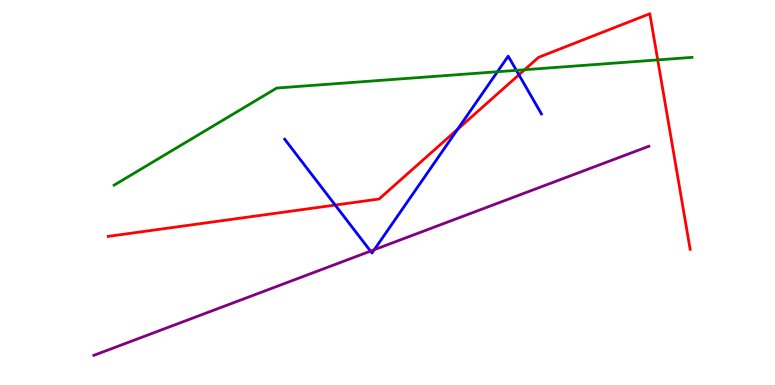[{'lines': ['blue', 'red'], 'intersections': [{'x': 4.33, 'y': 4.67}, {'x': 5.91, 'y': 6.64}, {'x': 6.7, 'y': 8.06}]}, {'lines': ['green', 'red'], 'intersections': [{'x': 6.77, 'y': 8.19}, {'x': 8.49, 'y': 8.44}]}, {'lines': ['purple', 'red'], 'intersections': []}, {'lines': ['blue', 'green'], 'intersections': [{'x': 6.42, 'y': 8.14}, {'x': 6.66, 'y': 8.17}]}, {'lines': ['blue', 'purple'], 'intersections': [{'x': 4.78, 'y': 3.48}, {'x': 4.83, 'y': 3.51}]}, {'lines': ['green', 'purple'], 'intersections': []}]